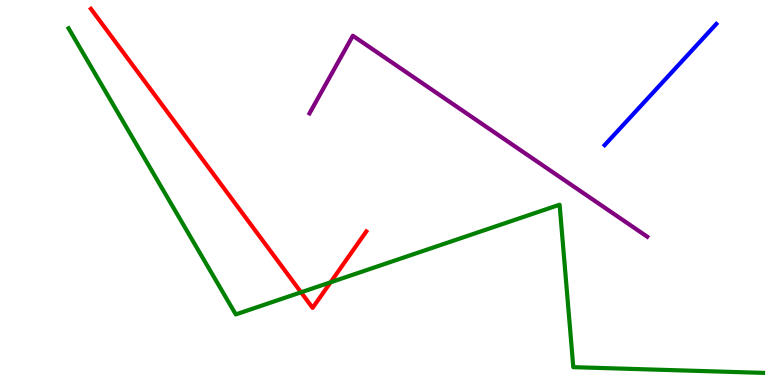[{'lines': ['blue', 'red'], 'intersections': []}, {'lines': ['green', 'red'], 'intersections': [{'x': 3.88, 'y': 2.41}, {'x': 4.27, 'y': 2.67}]}, {'lines': ['purple', 'red'], 'intersections': []}, {'lines': ['blue', 'green'], 'intersections': []}, {'lines': ['blue', 'purple'], 'intersections': []}, {'lines': ['green', 'purple'], 'intersections': []}]